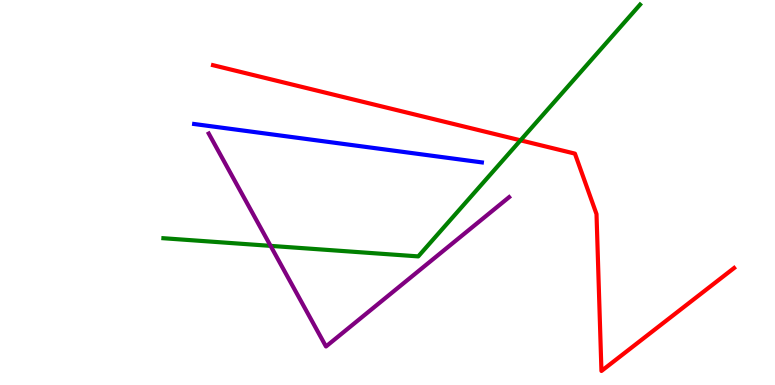[{'lines': ['blue', 'red'], 'intersections': []}, {'lines': ['green', 'red'], 'intersections': [{'x': 6.72, 'y': 6.36}]}, {'lines': ['purple', 'red'], 'intersections': []}, {'lines': ['blue', 'green'], 'intersections': []}, {'lines': ['blue', 'purple'], 'intersections': []}, {'lines': ['green', 'purple'], 'intersections': [{'x': 3.49, 'y': 3.61}]}]